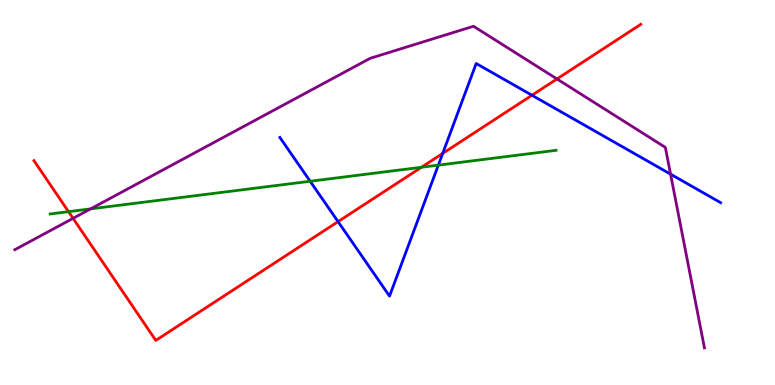[{'lines': ['blue', 'red'], 'intersections': [{'x': 4.36, 'y': 4.24}, {'x': 5.71, 'y': 6.01}, {'x': 6.86, 'y': 7.53}]}, {'lines': ['green', 'red'], 'intersections': [{'x': 0.884, 'y': 4.5}, {'x': 5.44, 'y': 5.66}]}, {'lines': ['purple', 'red'], 'intersections': [{'x': 0.943, 'y': 4.33}, {'x': 7.19, 'y': 7.95}]}, {'lines': ['blue', 'green'], 'intersections': [{'x': 4.0, 'y': 5.29}, {'x': 5.66, 'y': 5.71}]}, {'lines': ['blue', 'purple'], 'intersections': [{'x': 8.65, 'y': 5.48}]}, {'lines': ['green', 'purple'], 'intersections': [{'x': 1.17, 'y': 4.57}]}]